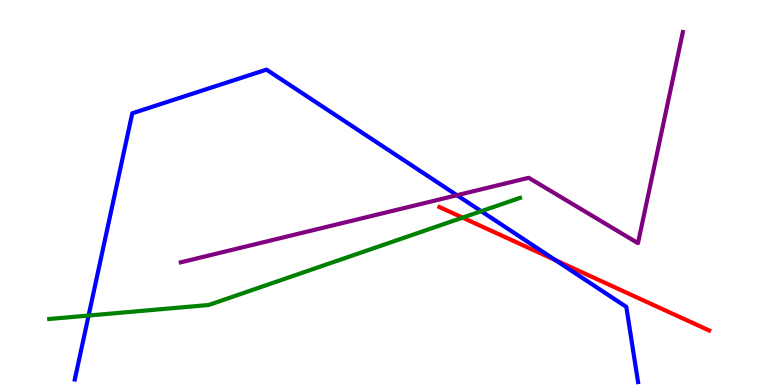[{'lines': ['blue', 'red'], 'intersections': [{'x': 7.17, 'y': 3.24}]}, {'lines': ['green', 'red'], 'intersections': [{'x': 5.97, 'y': 4.35}]}, {'lines': ['purple', 'red'], 'intersections': []}, {'lines': ['blue', 'green'], 'intersections': [{'x': 1.14, 'y': 1.8}, {'x': 6.21, 'y': 4.51}]}, {'lines': ['blue', 'purple'], 'intersections': [{'x': 5.9, 'y': 4.93}]}, {'lines': ['green', 'purple'], 'intersections': []}]